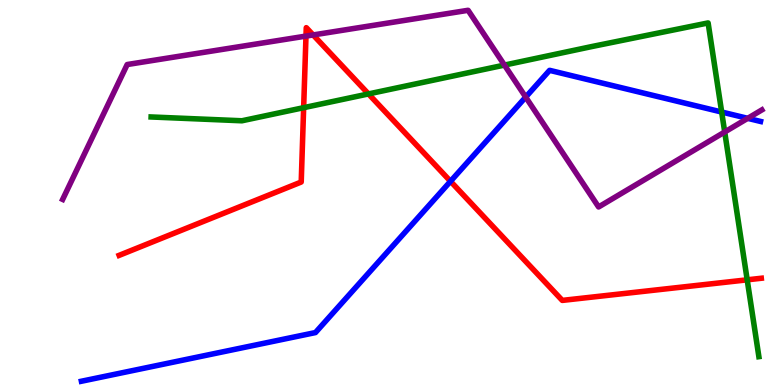[{'lines': ['blue', 'red'], 'intersections': [{'x': 5.81, 'y': 5.29}]}, {'lines': ['green', 'red'], 'intersections': [{'x': 3.92, 'y': 7.2}, {'x': 4.75, 'y': 7.56}, {'x': 9.64, 'y': 2.73}]}, {'lines': ['purple', 'red'], 'intersections': [{'x': 3.95, 'y': 9.06}, {'x': 4.04, 'y': 9.09}]}, {'lines': ['blue', 'green'], 'intersections': [{'x': 9.31, 'y': 7.09}]}, {'lines': ['blue', 'purple'], 'intersections': [{'x': 6.78, 'y': 7.48}, {'x': 9.65, 'y': 6.93}]}, {'lines': ['green', 'purple'], 'intersections': [{'x': 6.51, 'y': 8.31}, {'x': 9.35, 'y': 6.57}]}]